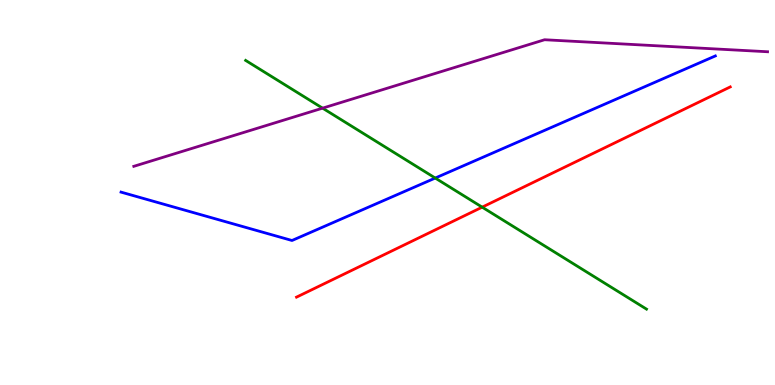[{'lines': ['blue', 'red'], 'intersections': []}, {'lines': ['green', 'red'], 'intersections': [{'x': 6.22, 'y': 4.62}]}, {'lines': ['purple', 'red'], 'intersections': []}, {'lines': ['blue', 'green'], 'intersections': [{'x': 5.62, 'y': 5.38}]}, {'lines': ['blue', 'purple'], 'intersections': []}, {'lines': ['green', 'purple'], 'intersections': [{'x': 4.16, 'y': 7.19}]}]